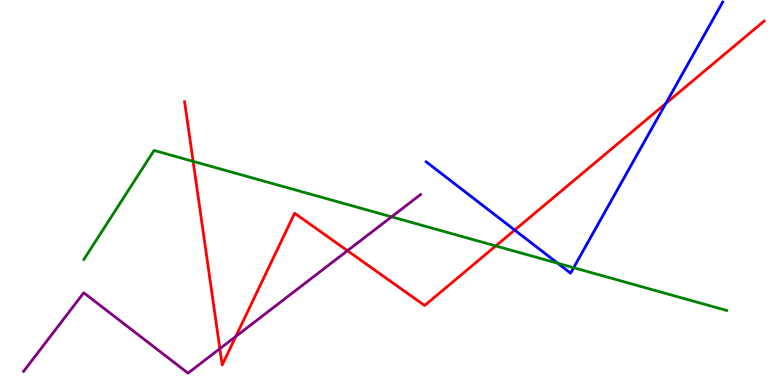[{'lines': ['blue', 'red'], 'intersections': [{'x': 6.64, 'y': 4.02}, {'x': 8.59, 'y': 7.31}]}, {'lines': ['green', 'red'], 'intersections': [{'x': 2.49, 'y': 5.81}, {'x': 6.4, 'y': 3.61}]}, {'lines': ['purple', 'red'], 'intersections': [{'x': 2.84, 'y': 0.943}, {'x': 3.04, 'y': 1.26}, {'x': 4.48, 'y': 3.49}]}, {'lines': ['blue', 'green'], 'intersections': [{'x': 7.2, 'y': 3.16}, {'x': 7.4, 'y': 3.05}]}, {'lines': ['blue', 'purple'], 'intersections': []}, {'lines': ['green', 'purple'], 'intersections': [{'x': 5.05, 'y': 4.37}]}]